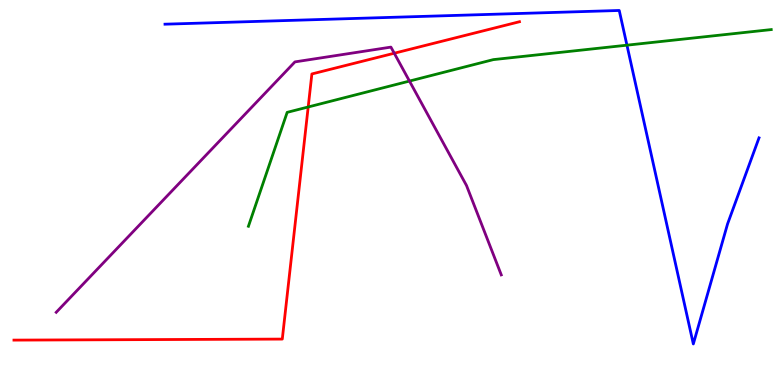[{'lines': ['blue', 'red'], 'intersections': []}, {'lines': ['green', 'red'], 'intersections': [{'x': 3.98, 'y': 7.22}]}, {'lines': ['purple', 'red'], 'intersections': [{'x': 5.09, 'y': 8.62}]}, {'lines': ['blue', 'green'], 'intersections': [{'x': 8.09, 'y': 8.83}]}, {'lines': ['blue', 'purple'], 'intersections': []}, {'lines': ['green', 'purple'], 'intersections': [{'x': 5.28, 'y': 7.89}]}]